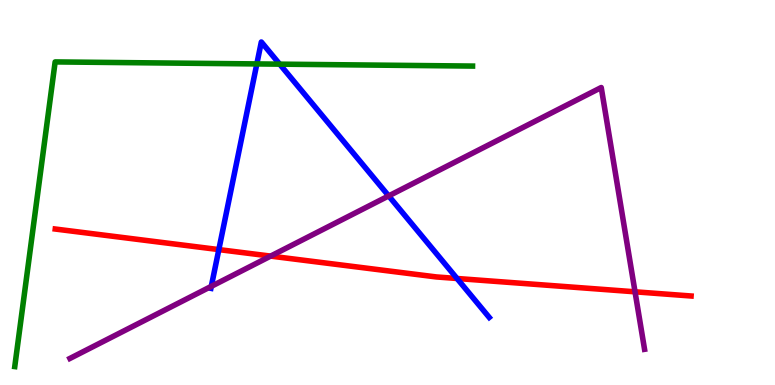[{'lines': ['blue', 'red'], 'intersections': [{'x': 2.82, 'y': 3.52}, {'x': 5.9, 'y': 2.77}]}, {'lines': ['green', 'red'], 'intersections': []}, {'lines': ['purple', 'red'], 'intersections': [{'x': 3.49, 'y': 3.35}, {'x': 8.19, 'y': 2.42}]}, {'lines': ['blue', 'green'], 'intersections': [{'x': 3.31, 'y': 8.34}, {'x': 3.61, 'y': 8.33}]}, {'lines': ['blue', 'purple'], 'intersections': [{'x': 2.73, 'y': 2.56}, {'x': 5.02, 'y': 4.91}]}, {'lines': ['green', 'purple'], 'intersections': []}]